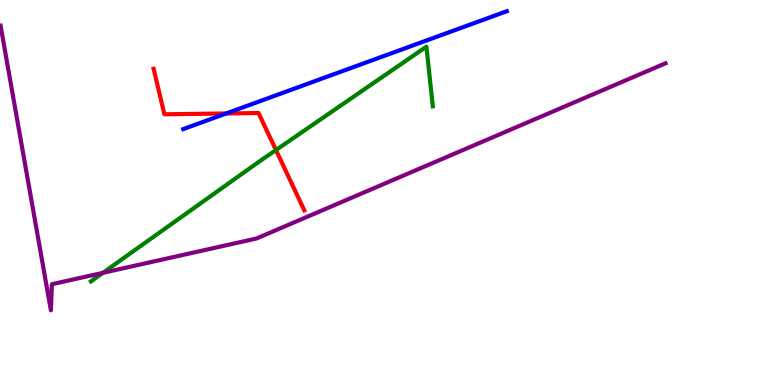[{'lines': ['blue', 'red'], 'intersections': [{'x': 2.92, 'y': 7.05}]}, {'lines': ['green', 'red'], 'intersections': [{'x': 3.56, 'y': 6.1}]}, {'lines': ['purple', 'red'], 'intersections': []}, {'lines': ['blue', 'green'], 'intersections': []}, {'lines': ['blue', 'purple'], 'intersections': []}, {'lines': ['green', 'purple'], 'intersections': [{'x': 1.33, 'y': 2.91}]}]